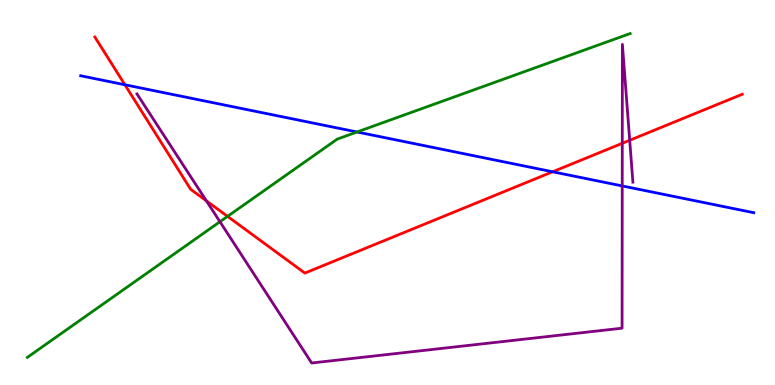[{'lines': ['blue', 'red'], 'intersections': [{'x': 1.61, 'y': 7.8}, {'x': 7.13, 'y': 5.54}]}, {'lines': ['green', 'red'], 'intersections': [{'x': 2.94, 'y': 4.38}]}, {'lines': ['purple', 'red'], 'intersections': [{'x': 2.66, 'y': 4.78}, {'x': 8.03, 'y': 6.28}, {'x': 8.13, 'y': 6.36}]}, {'lines': ['blue', 'green'], 'intersections': [{'x': 4.61, 'y': 6.57}]}, {'lines': ['blue', 'purple'], 'intersections': [{'x': 8.03, 'y': 5.17}]}, {'lines': ['green', 'purple'], 'intersections': [{'x': 2.84, 'y': 4.24}]}]